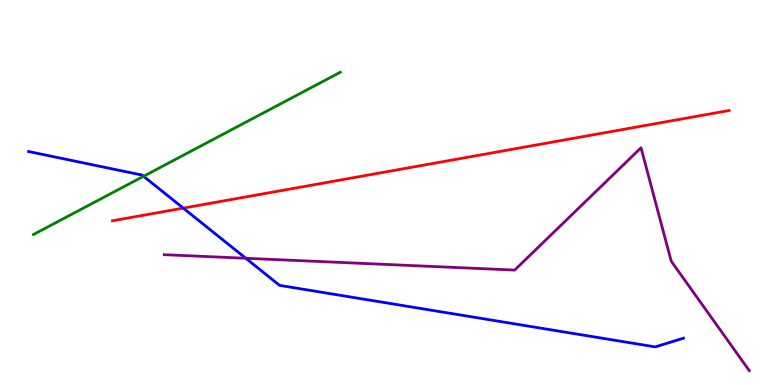[{'lines': ['blue', 'red'], 'intersections': [{'x': 2.36, 'y': 4.59}]}, {'lines': ['green', 'red'], 'intersections': []}, {'lines': ['purple', 'red'], 'intersections': []}, {'lines': ['blue', 'green'], 'intersections': [{'x': 1.85, 'y': 5.42}]}, {'lines': ['blue', 'purple'], 'intersections': [{'x': 3.17, 'y': 3.29}]}, {'lines': ['green', 'purple'], 'intersections': []}]